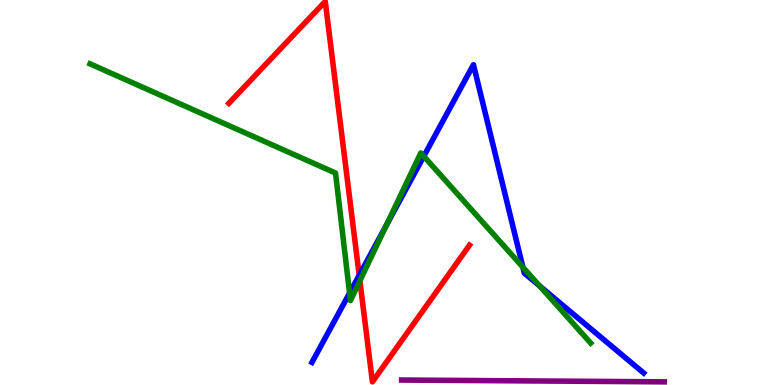[{'lines': ['blue', 'red'], 'intersections': [{'x': 4.63, 'y': 2.85}]}, {'lines': ['green', 'red'], 'intersections': [{'x': 4.64, 'y': 2.71}]}, {'lines': ['purple', 'red'], 'intersections': []}, {'lines': ['blue', 'green'], 'intersections': [{'x': 4.51, 'y': 2.39}, {'x': 4.98, 'y': 4.14}, {'x': 5.47, 'y': 5.94}, {'x': 6.75, 'y': 3.06}, {'x': 6.96, 'y': 2.57}]}, {'lines': ['blue', 'purple'], 'intersections': []}, {'lines': ['green', 'purple'], 'intersections': []}]